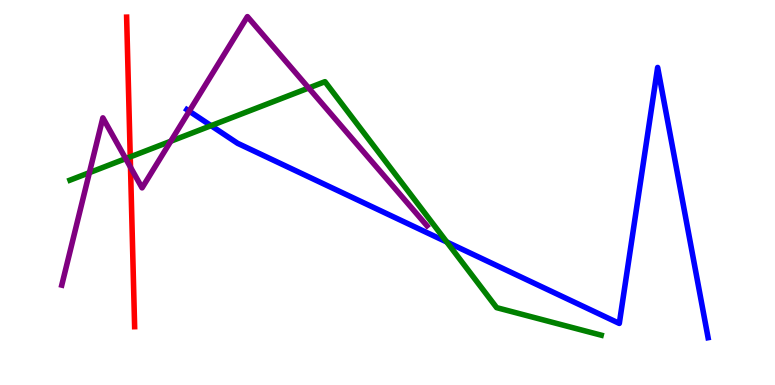[{'lines': ['blue', 'red'], 'intersections': []}, {'lines': ['green', 'red'], 'intersections': [{'x': 1.68, 'y': 5.93}]}, {'lines': ['purple', 'red'], 'intersections': [{'x': 1.68, 'y': 5.66}]}, {'lines': ['blue', 'green'], 'intersections': [{'x': 2.72, 'y': 6.74}, {'x': 5.76, 'y': 3.71}]}, {'lines': ['blue', 'purple'], 'intersections': [{'x': 2.44, 'y': 7.11}]}, {'lines': ['green', 'purple'], 'intersections': [{'x': 1.15, 'y': 5.52}, {'x': 1.62, 'y': 5.88}, {'x': 2.2, 'y': 6.33}, {'x': 3.98, 'y': 7.71}]}]